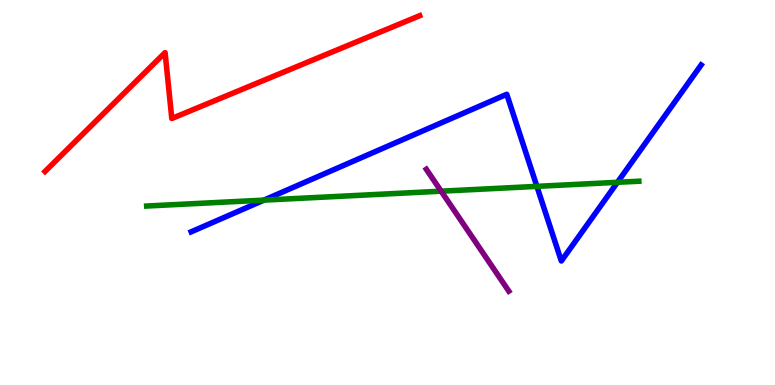[{'lines': ['blue', 'red'], 'intersections': []}, {'lines': ['green', 'red'], 'intersections': []}, {'lines': ['purple', 'red'], 'intersections': []}, {'lines': ['blue', 'green'], 'intersections': [{'x': 3.41, 'y': 4.8}, {'x': 6.93, 'y': 5.16}, {'x': 7.97, 'y': 5.26}]}, {'lines': ['blue', 'purple'], 'intersections': []}, {'lines': ['green', 'purple'], 'intersections': [{'x': 5.69, 'y': 5.03}]}]